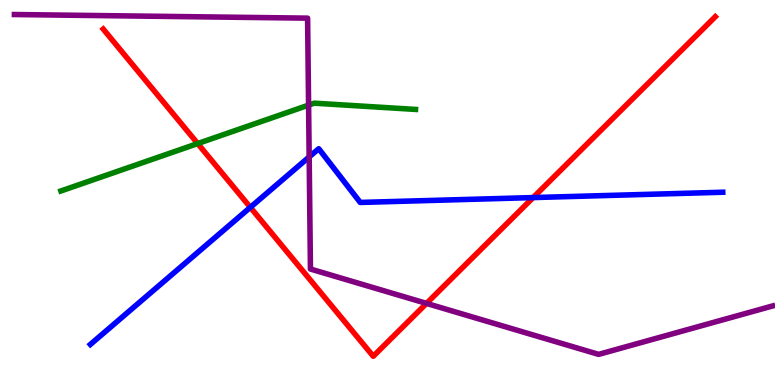[{'lines': ['blue', 'red'], 'intersections': [{'x': 3.23, 'y': 4.61}, {'x': 6.88, 'y': 4.87}]}, {'lines': ['green', 'red'], 'intersections': [{'x': 2.55, 'y': 6.27}]}, {'lines': ['purple', 'red'], 'intersections': [{'x': 5.5, 'y': 2.12}]}, {'lines': ['blue', 'green'], 'intersections': []}, {'lines': ['blue', 'purple'], 'intersections': [{'x': 3.99, 'y': 5.92}]}, {'lines': ['green', 'purple'], 'intersections': [{'x': 3.98, 'y': 7.27}]}]